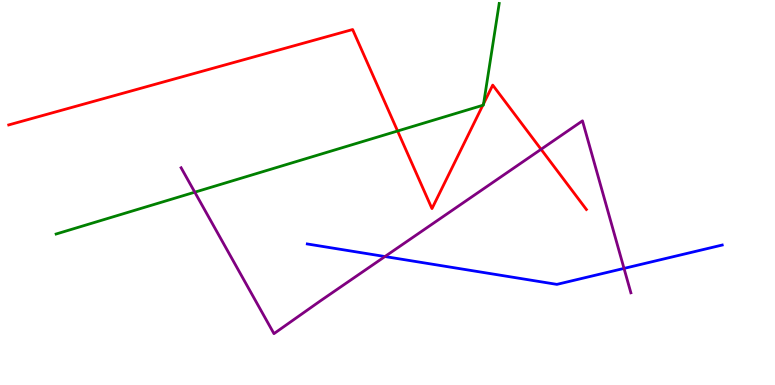[{'lines': ['blue', 'red'], 'intersections': []}, {'lines': ['green', 'red'], 'intersections': [{'x': 5.13, 'y': 6.6}, {'x': 6.23, 'y': 7.26}, {'x': 6.24, 'y': 7.31}]}, {'lines': ['purple', 'red'], 'intersections': [{'x': 6.98, 'y': 6.12}]}, {'lines': ['blue', 'green'], 'intersections': []}, {'lines': ['blue', 'purple'], 'intersections': [{'x': 4.97, 'y': 3.34}, {'x': 8.05, 'y': 3.03}]}, {'lines': ['green', 'purple'], 'intersections': [{'x': 2.51, 'y': 5.01}]}]